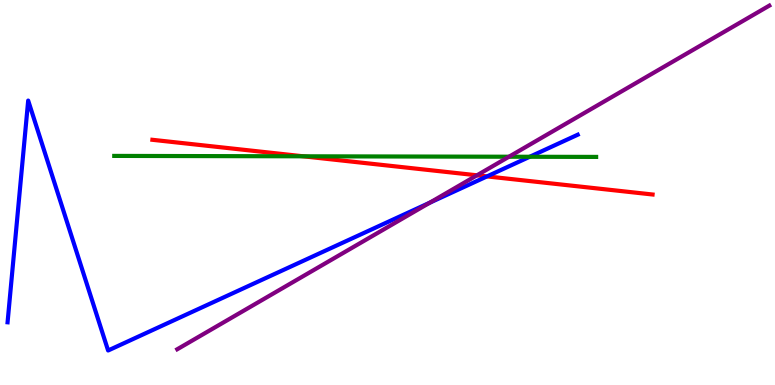[{'lines': ['blue', 'red'], 'intersections': [{'x': 6.28, 'y': 5.42}]}, {'lines': ['green', 'red'], 'intersections': [{'x': 3.91, 'y': 5.94}]}, {'lines': ['purple', 'red'], 'intersections': [{'x': 6.15, 'y': 5.45}]}, {'lines': ['blue', 'green'], 'intersections': [{'x': 6.84, 'y': 5.93}]}, {'lines': ['blue', 'purple'], 'intersections': [{'x': 5.55, 'y': 4.73}]}, {'lines': ['green', 'purple'], 'intersections': [{'x': 6.57, 'y': 5.93}]}]